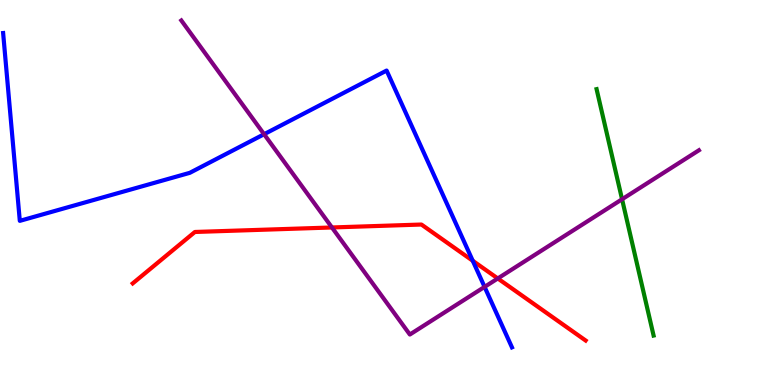[{'lines': ['blue', 'red'], 'intersections': [{'x': 6.1, 'y': 3.23}]}, {'lines': ['green', 'red'], 'intersections': []}, {'lines': ['purple', 'red'], 'intersections': [{'x': 4.28, 'y': 4.09}, {'x': 6.42, 'y': 2.77}]}, {'lines': ['blue', 'green'], 'intersections': []}, {'lines': ['blue', 'purple'], 'intersections': [{'x': 3.41, 'y': 6.51}, {'x': 6.25, 'y': 2.55}]}, {'lines': ['green', 'purple'], 'intersections': [{'x': 8.03, 'y': 4.82}]}]